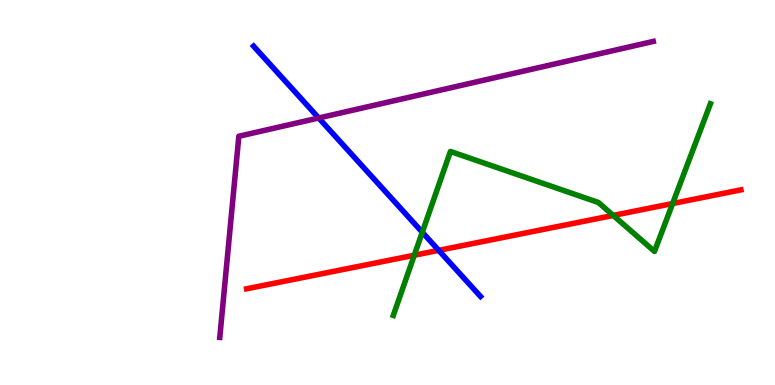[{'lines': ['blue', 'red'], 'intersections': [{'x': 5.66, 'y': 3.5}]}, {'lines': ['green', 'red'], 'intersections': [{'x': 5.35, 'y': 3.37}, {'x': 7.91, 'y': 4.4}, {'x': 8.68, 'y': 4.71}]}, {'lines': ['purple', 'red'], 'intersections': []}, {'lines': ['blue', 'green'], 'intersections': [{'x': 5.45, 'y': 3.97}]}, {'lines': ['blue', 'purple'], 'intersections': [{'x': 4.11, 'y': 6.94}]}, {'lines': ['green', 'purple'], 'intersections': []}]